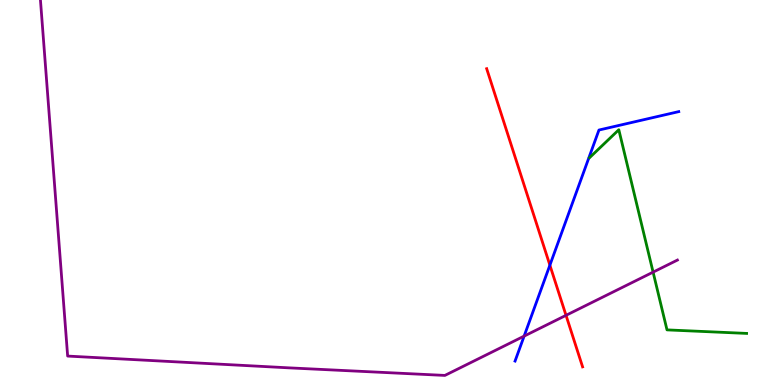[{'lines': ['blue', 'red'], 'intersections': [{'x': 7.1, 'y': 3.11}]}, {'lines': ['green', 'red'], 'intersections': []}, {'lines': ['purple', 'red'], 'intersections': [{'x': 7.3, 'y': 1.81}]}, {'lines': ['blue', 'green'], 'intersections': []}, {'lines': ['blue', 'purple'], 'intersections': [{'x': 6.76, 'y': 1.27}]}, {'lines': ['green', 'purple'], 'intersections': [{'x': 8.43, 'y': 2.93}]}]